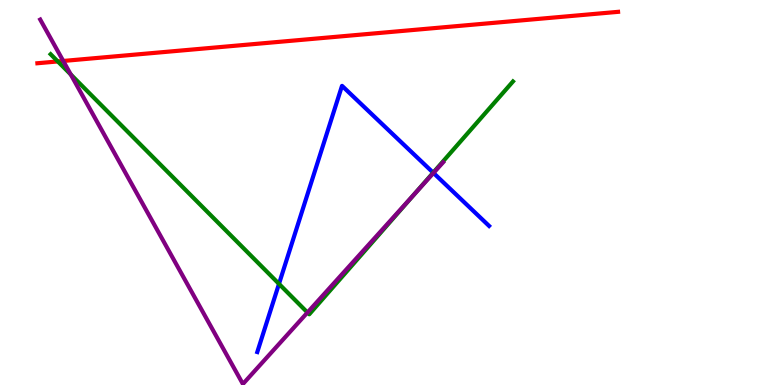[{'lines': ['blue', 'red'], 'intersections': []}, {'lines': ['green', 'red'], 'intersections': [{'x': 0.746, 'y': 8.4}]}, {'lines': ['purple', 'red'], 'intersections': [{'x': 0.816, 'y': 8.42}]}, {'lines': ['blue', 'green'], 'intersections': [{'x': 3.6, 'y': 2.63}, {'x': 5.59, 'y': 5.52}]}, {'lines': ['blue', 'purple'], 'intersections': [{'x': 5.59, 'y': 5.51}]}, {'lines': ['green', 'purple'], 'intersections': [{'x': 0.913, 'y': 8.07}, {'x': 3.97, 'y': 1.88}, {'x': 5.35, 'y': 4.97}]}]